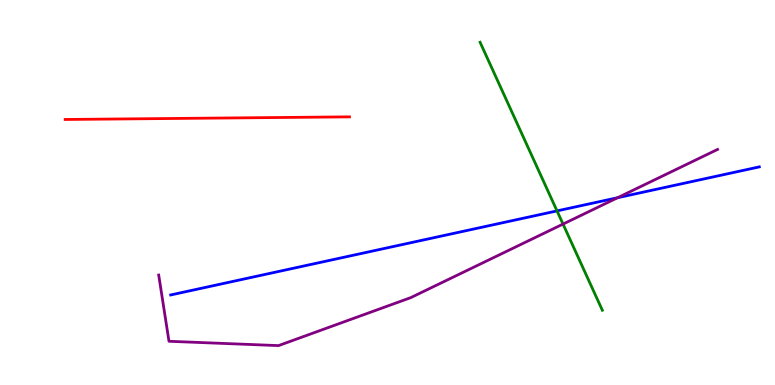[{'lines': ['blue', 'red'], 'intersections': []}, {'lines': ['green', 'red'], 'intersections': []}, {'lines': ['purple', 'red'], 'intersections': []}, {'lines': ['blue', 'green'], 'intersections': [{'x': 7.19, 'y': 4.52}]}, {'lines': ['blue', 'purple'], 'intersections': [{'x': 7.97, 'y': 4.86}]}, {'lines': ['green', 'purple'], 'intersections': [{'x': 7.26, 'y': 4.18}]}]